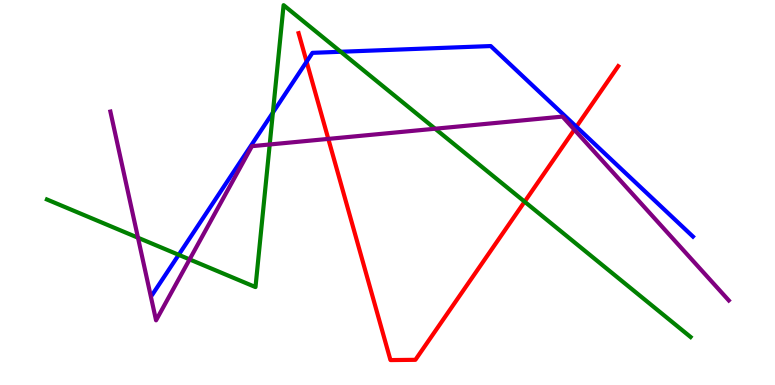[{'lines': ['blue', 'red'], 'intersections': [{'x': 3.96, 'y': 8.4}, {'x': 7.44, 'y': 6.71}]}, {'lines': ['green', 'red'], 'intersections': [{'x': 6.77, 'y': 4.76}]}, {'lines': ['purple', 'red'], 'intersections': [{'x': 4.24, 'y': 6.39}, {'x': 7.41, 'y': 6.63}]}, {'lines': ['blue', 'green'], 'intersections': [{'x': 2.31, 'y': 3.38}, {'x': 3.52, 'y': 7.08}, {'x': 4.4, 'y': 8.66}]}, {'lines': ['blue', 'purple'], 'intersections': []}, {'lines': ['green', 'purple'], 'intersections': [{'x': 1.78, 'y': 3.83}, {'x': 2.45, 'y': 3.26}, {'x': 3.48, 'y': 6.25}, {'x': 5.61, 'y': 6.66}]}]